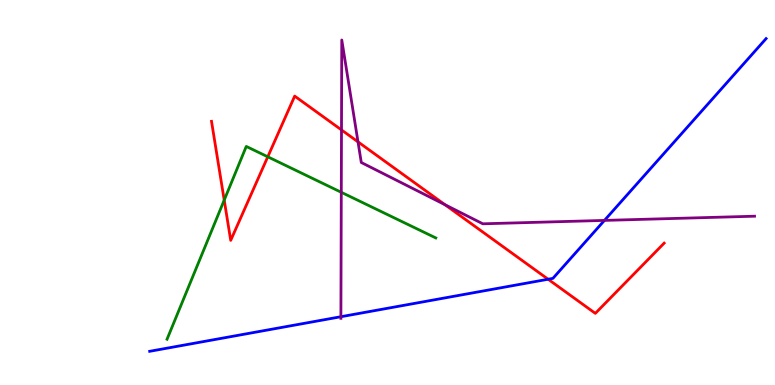[{'lines': ['blue', 'red'], 'intersections': [{'x': 7.07, 'y': 2.75}]}, {'lines': ['green', 'red'], 'intersections': [{'x': 2.89, 'y': 4.8}, {'x': 3.46, 'y': 5.93}]}, {'lines': ['purple', 'red'], 'intersections': [{'x': 4.41, 'y': 6.63}, {'x': 4.62, 'y': 6.32}, {'x': 5.74, 'y': 4.68}]}, {'lines': ['blue', 'green'], 'intersections': []}, {'lines': ['blue', 'purple'], 'intersections': [{'x': 4.4, 'y': 1.77}, {'x': 7.8, 'y': 4.28}]}, {'lines': ['green', 'purple'], 'intersections': [{'x': 4.4, 'y': 5.01}]}]